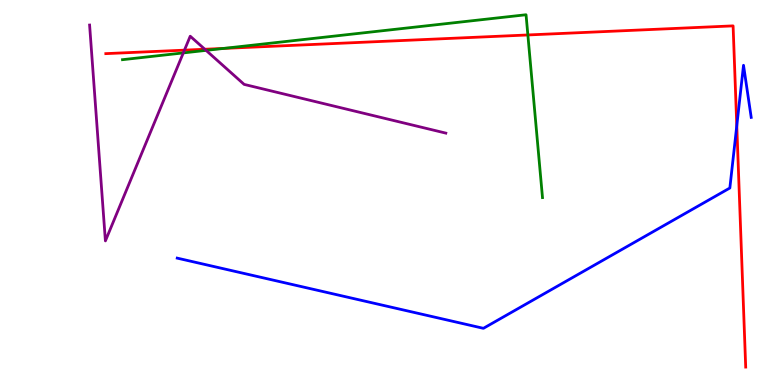[{'lines': ['blue', 'red'], 'intersections': [{'x': 9.51, 'y': 6.73}]}, {'lines': ['green', 'red'], 'intersections': [{'x': 2.89, 'y': 8.74}, {'x': 6.81, 'y': 9.09}]}, {'lines': ['purple', 'red'], 'intersections': [{'x': 2.38, 'y': 8.7}, {'x': 2.64, 'y': 8.72}]}, {'lines': ['blue', 'green'], 'intersections': []}, {'lines': ['blue', 'purple'], 'intersections': []}, {'lines': ['green', 'purple'], 'intersections': [{'x': 2.37, 'y': 8.63}, {'x': 2.66, 'y': 8.69}]}]